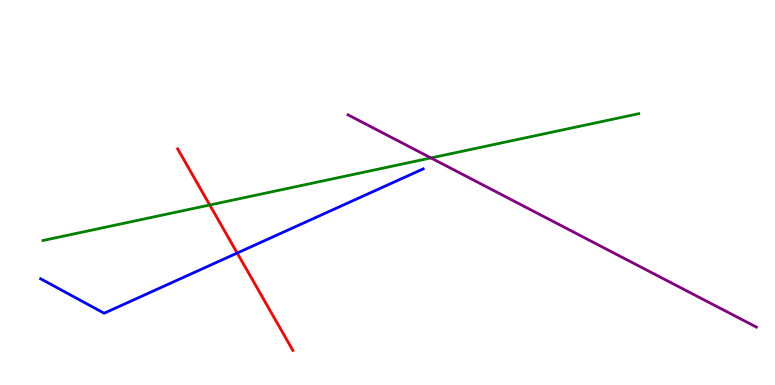[{'lines': ['blue', 'red'], 'intersections': [{'x': 3.06, 'y': 3.43}]}, {'lines': ['green', 'red'], 'intersections': [{'x': 2.71, 'y': 4.68}]}, {'lines': ['purple', 'red'], 'intersections': []}, {'lines': ['blue', 'green'], 'intersections': []}, {'lines': ['blue', 'purple'], 'intersections': []}, {'lines': ['green', 'purple'], 'intersections': [{'x': 5.56, 'y': 5.9}]}]